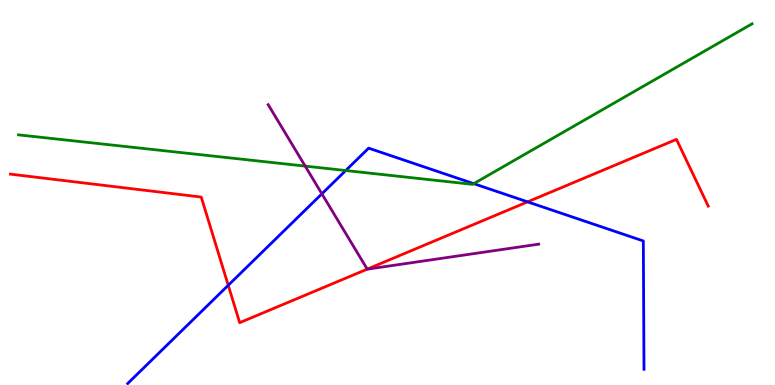[{'lines': ['blue', 'red'], 'intersections': [{'x': 2.95, 'y': 2.59}, {'x': 6.81, 'y': 4.76}]}, {'lines': ['green', 'red'], 'intersections': []}, {'lines': ['purple', 'red'], 'intersections': [{'x': 4.74, 'y': 3.01}]}, {'lines': ['blue', 'green'], 'intersections': [{'x': 4.46, 'y': 5.57}, {'x': 6.11, 'y': 5.23}]}, {'lines': ['blue', 'purple'], 'intersections': [{'x': 4.15, 'y': 4.97}]}, {'lines': ['green', 'purple'], 'intersections': [{'x': 3.94, 'y': 5.69}]}]